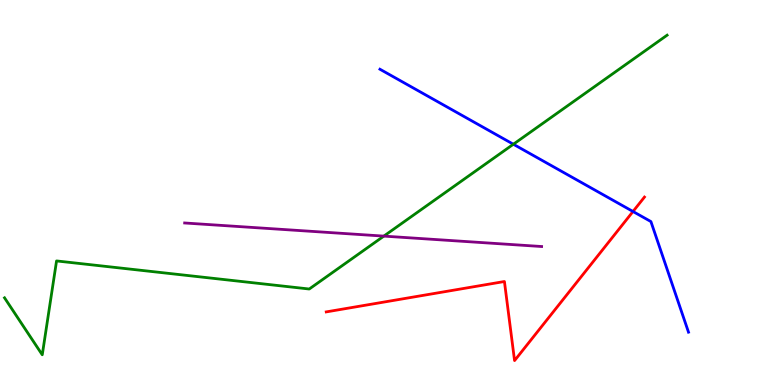[{'lines': ['blue', 'red'], 'intersections': [{'x': 8.17, 'y': 4.51}]}, {'lines': ['green', 'red'], 'intersections': []}, {'lines': ['purple', 'red'], 'intersections': []}, {'lines': ['blue', 'green'], 'intersections': [{'x': 6.62, 'y': 6.25}]}, {'lines': ['blue', 'purple'], 'intersections': []}, {'lines': ['green', 'purple'], 'intersections': [{'x': 4.95, 'y': 3.87}]}]